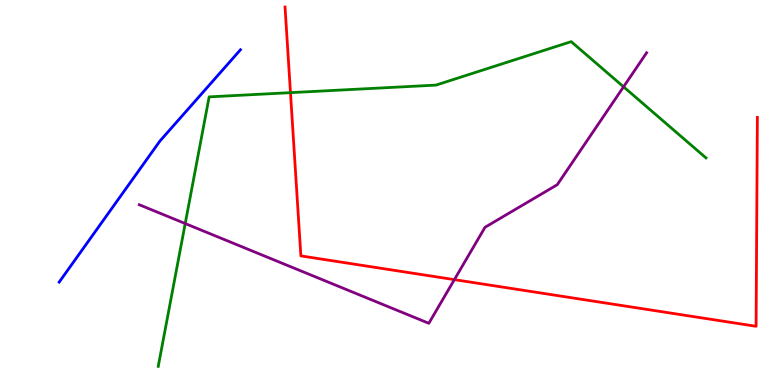[{'lines': ['blue', 'red'], 'intersections': []}, {'lines': ['green', 'red'], 'intersections': [{'x': 3.75, 'y': 7.59}]}, {'lines': ['purple', 'red'], 'intersections': [{'x': 5.86, 'y': 2.74}]}, {'lines': ['blue', 'green'], 'intersections': []}, {'lines': ['blue', 'purple'], 'intersections': []}, {'lines': ['green', 'purple'], 'intersections': [{'x': 2.39, 'y': 4.19}, {'x': 8.05, 'y': 7.75}]}]